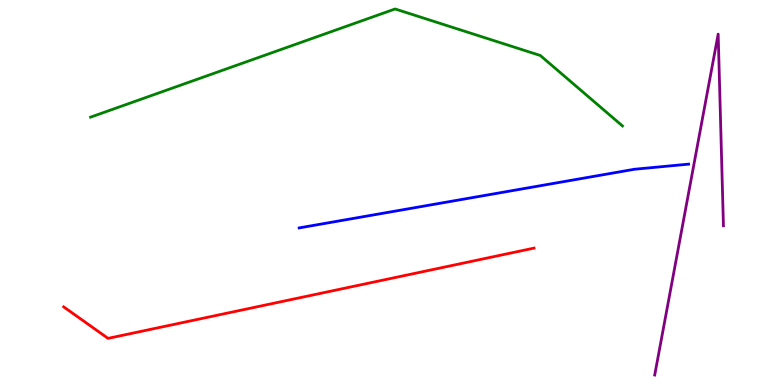[{'lines': ['blue', 'red'], 'intersections': []}, {'lines': ['green', 'red'], 'intersections': []}, {'lines': ['purple', 'red'], 'intersections': []}, {'lines': ['blue', 'green'], 'intersections': []}, {'lines': ['blue', 'purple'], 'intersections': []}, {'lines': ['green', 'purple'], 'intersections': []}]